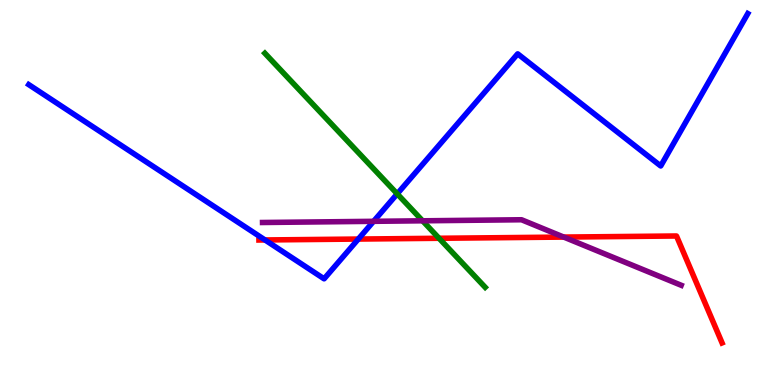[{'lines': ['blue', 'red'], 'intersections': [{'x': 3.42, 'y': 3.77}, {'x': 4.62, 'y': 3.79}]}, {'lines': ['green', 'red'], 'intersections': [{'x': 5.66, 'y': 3.81}]}, {'lines': ['purple', 'red'], 'intersections': [{'x': 7.27, 'y': 3.84}]}, {'lines': ['blue', 'green'], 'intersections': [{'x': 5.13, 'y': 4.96}]}, {'lines': ['blue', 'purple'], 'intersections': [{'x': 4.82, 'y': 4.25}]}, {'lines': ['green', 'purple'], 'intersections': [{'x': 5.45, 'y': 4.26}]}]